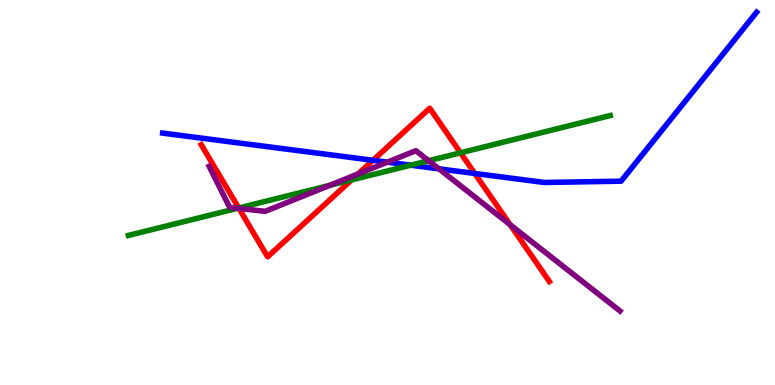[{'lines': ['blue', 'red'], 'intersections': [{'x': 4.81, 'y': 5.84}, {'x': 6.13, 'y': 5.49}]}, {'lines': ['green', 'red'], 'intersections': [{'x': 3.08, 'y': 4.6}, {'x': 4.54, 'y': 5.33}, {'x': 5.94, 'y': 6.03}]}, {'lines': ['purple', 'red'], 'intersections': [{'x': 3.08, 'y': 4.59}, {'x': 4.62, 'y': 5.48}, {'x': 6.58, 'y': 4.16}]}, {'lines': ['blue', 'green'], 'intersections': [{'x': 5.3, 'y': 5.71}]}, {'lines': ['blue', 'purple'], 'intersections': [{'x': 5.0, 'y': 5.79}, {'x': 5.66, 'y': 5.61}]}, {'lines': ['green', 'purple'], 'intersections': [{'x': 3.07, 'y': 4.59}, {'x': 4.25, 'y': 5.19}, {'x': 5.53, 'y': 5.83}]}]